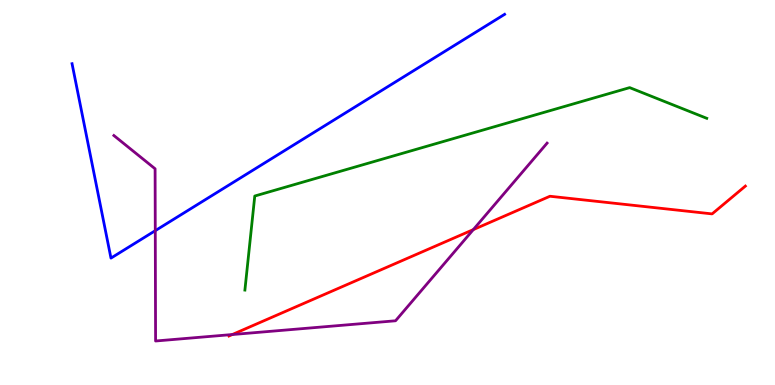[{'lines': ['blue', 'red'], 'intersections': []}, {'lines': ['green', 'red'], 'intersections': []}, {'lines': ['purple', 'red'], 'intersections': [{'x': 3.0, 'y': 1.31}, {'x': 6.11, 'y': 4.04}]}, {'lines': ['blue', 'green'], 'intersections': []}, {'lines': ['blue', 'purple'], 'intersections': [{'x': 2.0, 'y': 4.01}]}, {'lines': ['green', 'purple'], 'intersections': []}]